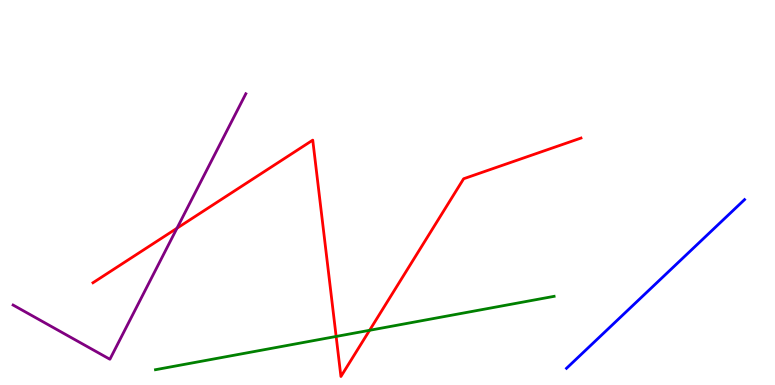[{'lines': ['blue', 'red'], 'intersections': []}, {'lines': ['green', 'red'], 'intersections': [{'x': 4.34, 'y': 1.26}, {'x': 4.77, 'y': 1.42}]}, {'lines': ['purple', 'red'], 'intersections': [{'x': 2.28, 'y': 4.07}]}, {'lines': ['blue', 'green'], 'intersections': []}, {'lines': ['blue', 'purple'], 'intersections': []}, {'lines': ['green', 'purple'], 'intersections': []}]